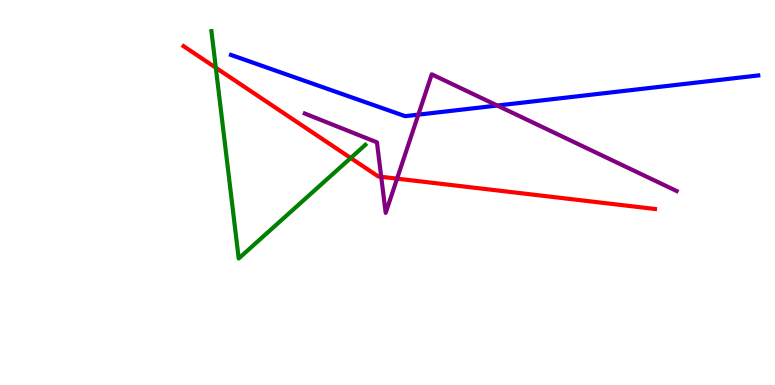[{'lines': ['blue', 'red'], 'intersections': []}, {'lines': ['green', 'red'], 'intersections': [{'x': 2.78, 'y': 8.24}, {'x': 4.53, 'y': 5.9}]}, {'lines': ['purple', 'red'], 'intersections': [{'x': 4.92, 'y': 5.41}, {'x': 5.12, 'y': 5.36}]}, {'lines': ['blue', 'green'], 'intersections': []}, {'lines': ['blue', 'purple'], 'intersections': [{'x': 5.4, 'y': 7.02}, {'x': 6.42, 'y': 7.26}]}, {'lines': ['green', 'purple'], 'intersections': []}]